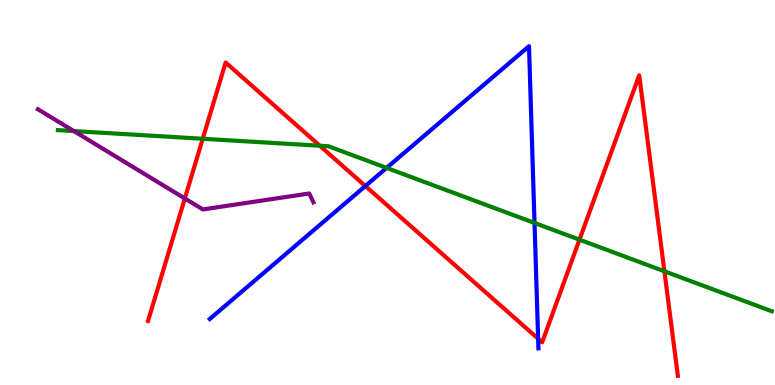[{'lines': ['blue', 'red'], 'intersections': [{'x': 4.71, 'y': 5.17}, {'x': 6.94, 'y': 1.2}]}, {'lines': ['green', 'red'], 'intersections': [{'x': 2.62, 'y': 6.4}, {'x': 4.13, 'y': 6.21}, {'x': 7.48, 'y': 3.77}, {'x': 8.57, 'y': 2.95}]}, {'lines': ['purple', 'red'], 'intersections': [{'x': 2.38, 'y': 4.85}]}, {'lines': ['blue', 'green'], 'intersections': [{'x': 4.99, 'y': 5.64}, {'x': 6.9, 'y': 4.21}]}, {'lines': ['blue', 'purple'], 'intersections': []}, {'lines': ['green', 'purple'], 'intersections': [{'x': 0.953, 'y': 6.6}]}]